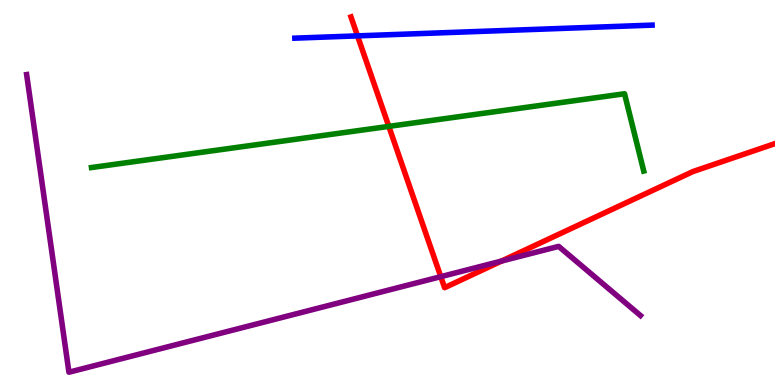[{'lines': ['blue', 'red'], 'intersections': [{'x': 4.61, 'y': 9.07}]}, {'lines': ['green', 'red'], 'intersections': [{'x': 5.02, 'y': 6.72}]}, {'lines': ['purple', 'red'], 'intersections': [{'x': 5.69, 'y': 2.81}, {'x': 6.47, 'y': 3.22}]}, {'lines': ['blue', 'green'], 'intersections': []}, {'lines': ['blue', 'purple'], 'intersections': []}, {'lines': ['green', 'purple'], 'intersections': []}]